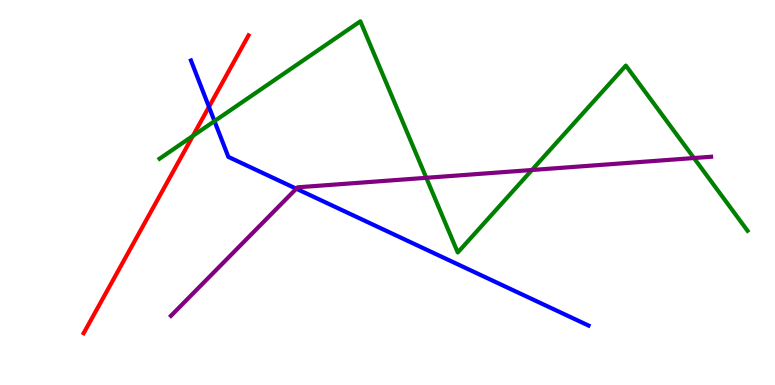[{'lines': ['blue', 'red'], 'intersections': [{'x': 2.7, 'y': 7.22}]}, {'lines': ['green', 'red'], 'intersections': [{'x': 2.49, 'y': 6.47}]}, {'lines': ['purple', 'red'], 'intersections': []}, {'lines': ['blue', 'green'], 'intersections': [{'x': 2.77, 'y': 6.85}]}, {'lines': ['blue', 'purple'], 'intersections': [{'x': 3.82, 'y': 5.1}]}, {'lines': ['green', 'purple'], 'intersections': [{'x': 5.5, 'y': 5.38}, {'x': 6.86, 'y': 5.58}, {'x': 8.95, 'y': 5.9}]}]